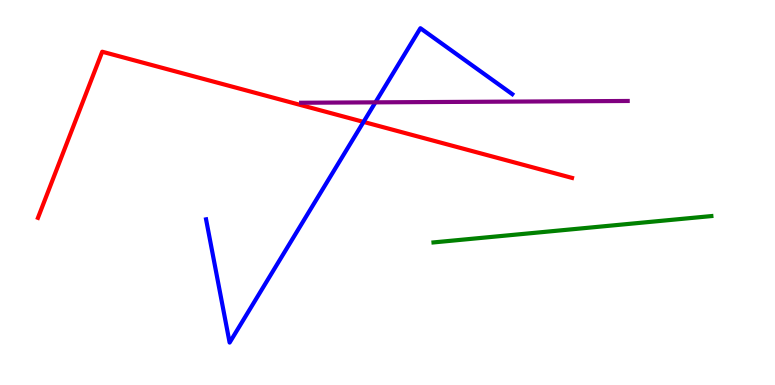[{'lines': ['blue', 'red'], 'intersections': [{'x': 4.69, 'y': 6.83}]}, {'lines': ['green', 'red'], 'intersections': []}, {'lines': ['purple', 'red'], 'intersections': []}, {'lines': ['blue', 'green'], 'intersections': []}, {'lines': ['blue', 'purple'], 'intersections': [{'x': 4.84, 'y': 7.34}]}, {'lines': ['green', 'purple'], 'intersections': []}]